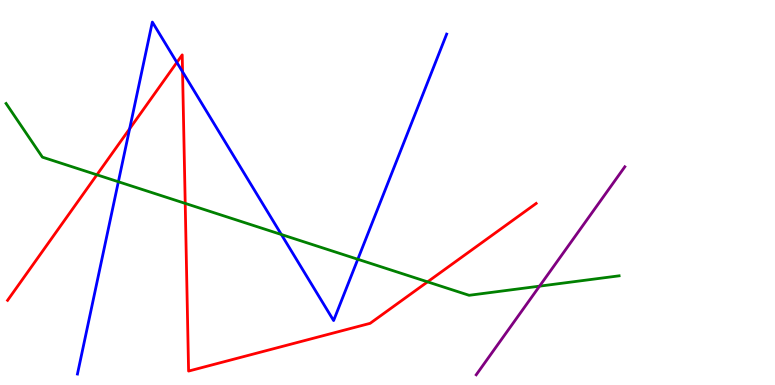[{'lines': ['blue', 'red'], 'intersections': [{'x': 1.67, 'y': 6.65}, {'x': 2.28, 'y': 8.38}, {'x': 2.36, 'y': 8.14}]}, {'lines': ['green', 'red'], 'intersections': [{'x': 1.25, 'y': 5.46}, {'x': 2.39, 'y': 4.72}, {'x': 5.52, 'y': 2.68}]}, {'lines': ['purple', 'red'], 'intersections': []}, {'lines': ['blue', 'green'], 'intersections': [{'x': 1.53, 'y': 5.28}, {'x': 3.63, 'y': 3.91}, {'x': 4.62, 'y': 3.27}]}, {'lines': ['blue', 'purple'], 'intersections': []}, {'lines': ['green', 'purple'], 'intersections': [{'x': 6.96, 'y': 2.57}]}]